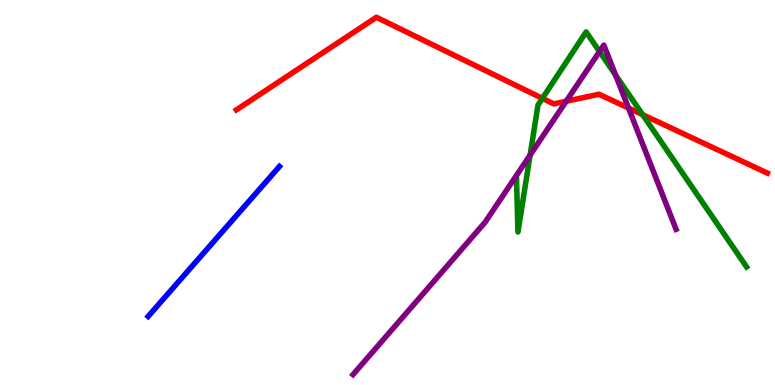[{'lines': ['blue', 'red'], 'intersections': []}, {'lines': ['green', 'red'], 'intersections': [{'x': 7.0, 'y': 7.44}, {'x': 8.29, 'y': 7.02}]}, {'lines': ['purple', 'red'], 'intersections': [{'x': 7.31, 'y': 7.37}, {'x': 8.11, 'y': 7.19}]}, {'lines': ['blue', 'green'], 'intersections': []}, {'lines': ['blue', 'purple'], 'intersections': []}, {'lines': ['green', 'purple'], 'intersections': [{'x': 6.84, 'y': 5.97}, {'x': 7.74, 'y': 8.66}, {'x': 7.94, 'y': 8.05}]}]